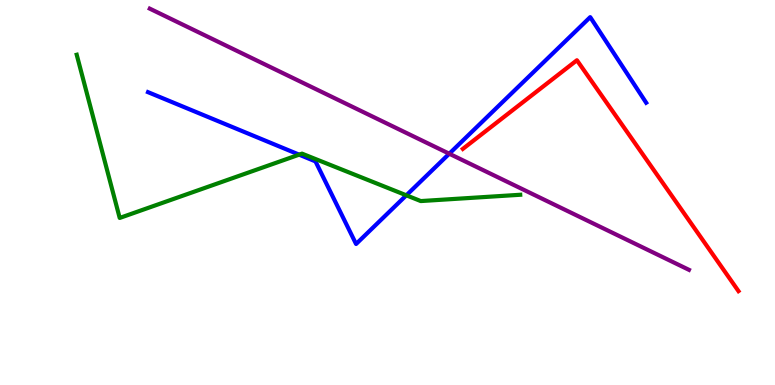[{'lines': ['blue', 'red'], 'intersections': []}, {'lines': ['green', 'red'], 'intersections': []}, {'lines': ['purple', 'red'], 'intersections': []}, {'lines': ['blue', 'green'], 'intersections': [{'x': 3.86, 'y': 5.98}, {'x': 5.24, 'y': 4.93}]}, {'lines': ['blue', 'purple'], 'intersections': [{'x': 5.8, 'y': 6.01}]}, {'lines': ['green', 'purple'], 'intersections': []}]